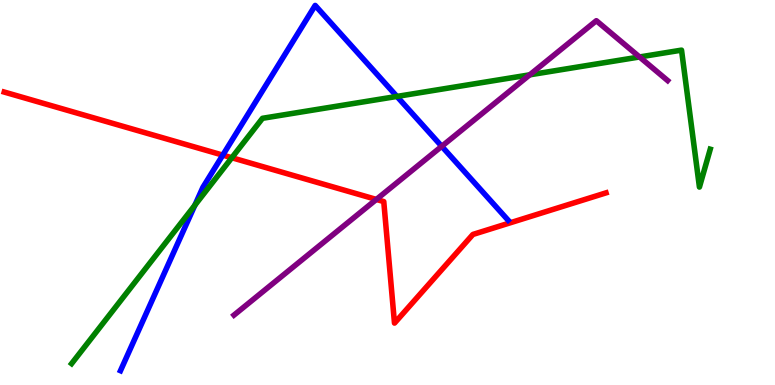[{'lines': ['blue', 'red'], 'intersections': [{'x': 2.87, 'y': 5.97}]}, {'lines': ['green', 'red'], 'intersections': [{'x': 2.99, 'y': 5.9}]}, {'lines': ['purple', 'red'], 'intersections': [{'x': 4.86, 'y': 4.82}]}, {'lines': ['blue', 'green'], 'intersections': [{'x': 2.51, 'y': 4.67}, {'x': 5.12, 'y': 7.5}]}, {'lines': ['blue', 'purple'], 'intersections': [{'x': 5.7, 'y': 6.2}]}, {'lines': ['green', 'purple'], 'intersections': [{'x': 6.84, 'y': 8.06}, {'x': 8.25, 'y': 8.52}]}]